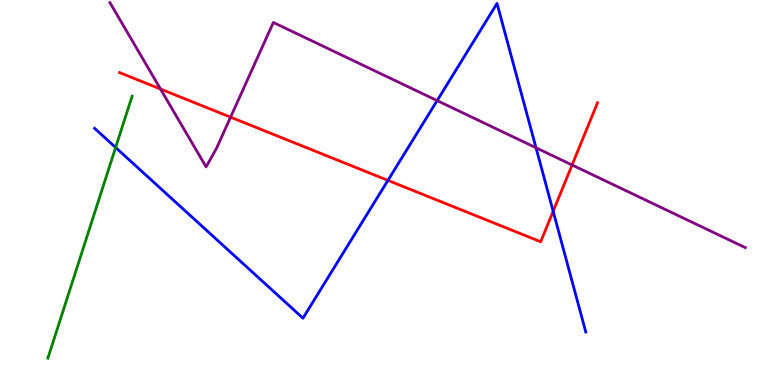[{'lines': ['blue', 'red'], 'intersections': [{'x': 5.01, 'y': 5.31}, {'x': 7.14, 'y': 4.51}]}, {'lines': ['green', 'red'], 'intersections': []}, {'lines': ['purple', 'red'], 'intersections': [{'x': 2.07, 'y': 7.69}, {'x': 2.98, 'y': 6.96}, {'x': 7.38, 'y': 5.71}]}, {'lines': ['blue', 'green'], 'intersections': [{'x': 1.49, 'y': 6.17}]}, {'lines': ['blue', 'purple'], 'intersections': [{'x': 5.64, 'y': 7.39}, {'x': 6.92, 'y': 6.16}]}, {'lines': ['green', 'purple'], 'intersections': []}]